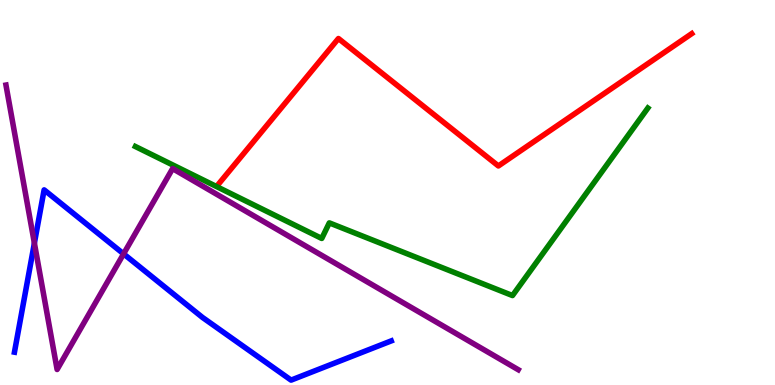[{'lines': ['blue', 'red'], 'intersections': []}, {'lines': ['green', 'red'], 'intersections': []}, {'lines': ['purple', 'red'], 'intersections': []}, {'lines': ['blue', 'green'], 'intersections': []}, {'lines': ['blue', 'purple'], 'intersections': [{'x': 0.444, 'y': 3.68}, {'x': 1.59, 'y': 3.41}]}, {'lines': ['green', 'purple'], 'intersections': []}]